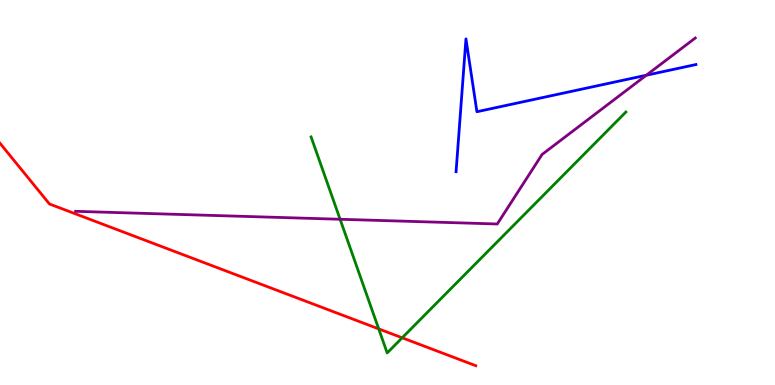[{'lines': ['blue', 'red'], 'intersections': []}, {'lines': ['green', 'red'], 'intersections': [{'x': 4.89, 'y': 1.46}, {'x': 5.19, 'y': 1.23}]}, {'lines': ['purple', 'red'], 'intersections': []}, {'lines': ['blue', 'green'], 'intersections': []}, {'lines': ['blue', 'purple'], 'intersections': [{'x': 8.34, 'y': 8.05}]}, {'lines': ['green', 'purple'], 'intersections': [{'x': 4.39, 'y': 4.3}]}]